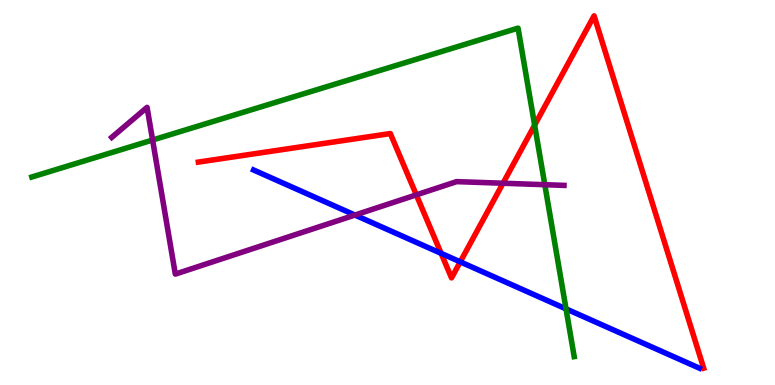[{'lines': ['blue', 'red'], 'intersections': [{'x': 5.69, 'y': 3.42}, {'x': 5.94, 'y': 3.2}]}, {'lines': ['green', 'red'], 'intersections': [{'x': 6.9, 'y': 6.75}]}, {'lines': ['purple', 'red'], 'intersections': [{'x': 5.37, 'y': 4.94}, {'x': 6.49, 'y': 5.24}]}, {'lines': ['blue', 'green'], 'intersections': [{'x': 7.3, 'y': 1.98}]}, {'lines': ['blue', 'purple'], 'intersections': [{'x': 4.58, 'y': 4.41}]}, {'lines': ['green', 'purple'], 'intersections': [{'x': 1.97, 'y': 6.36}, {'x': 7.03, 'y': 5.2}]}]